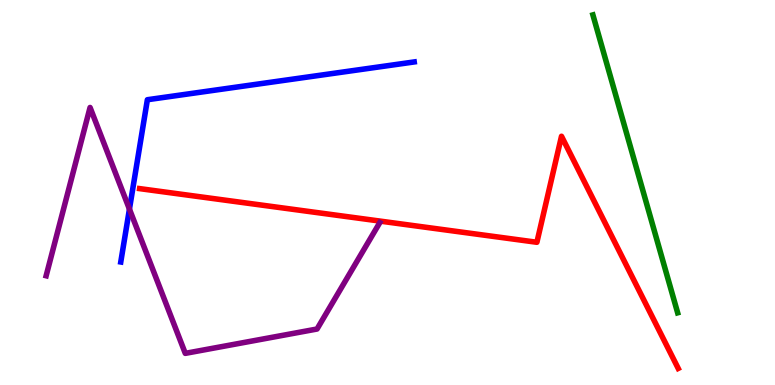[{'lines': ['blue', 'red'], 'intersections': []}, {'lines': ['green', 'red'], 'intersections': []}, {'lines': ['purple', 'red'], 'intersections': []}, {'lines': ['blue', 'green'], 'intersections': []}, {'lines': ['blue', 'purple'], 'intersections': [{'x': 1.67, 'y': 4.57}]}, {'lines': ['green', 'purple'], 'intersections': []}]